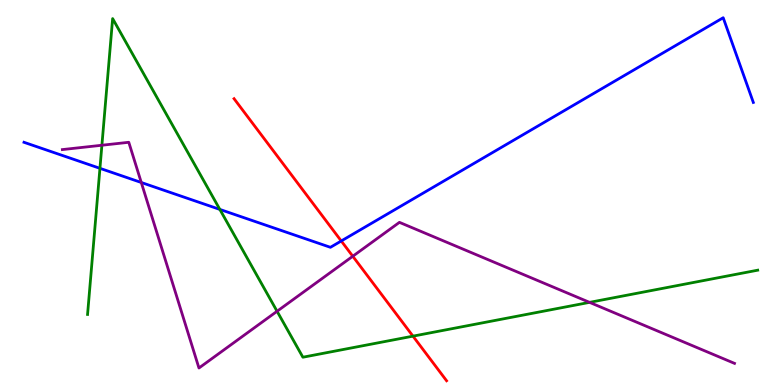[{'lines': ['blue', 'red'], 'intersections': [{'x': 4.4, 'y': 3.74}]}, {'lines': ['green', 'red'], 'intersections': [{'x': 5.33, 'y': 1.27}]}, {'lines': ['purple', 'red'], 'intersections': [{'x': 4.55, 'y': 3.34}]}, {'lines': ['blue', 'green'], 'intersections': [{'x': 1.29, 'y': 5.63}, {'x': 2.84, 'y': 4.56}]}, {'lines': ['blue', 'purple'], 'intersections': [{'x': 1.82, 'y': 5.26}]}, {'lines': ['green', 'purple'], 'intersections': [{'x': 1.31, 'y': 6.23}, {'x': 3.58, 'y': 1.92}, {'x': 7.61, 'y': 2.15}]}]